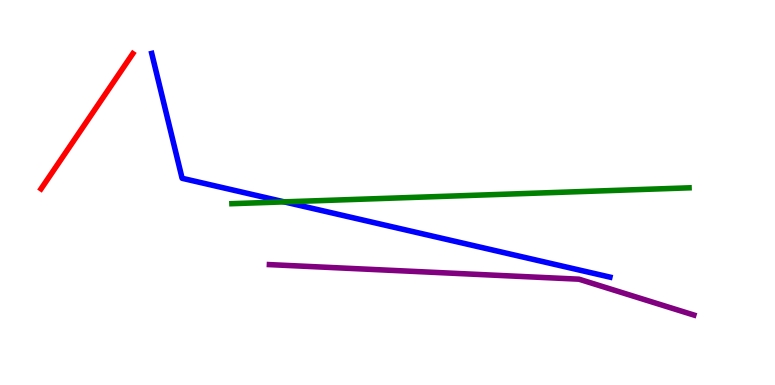[{'lines': ['blue', 'red'], 'intersections': []}, {'lines': ['green', 'red'], 'intersections': []}, {'lines': ['purple', 'red'], 'intersections': []}, {'lines': ['blue', 'green'], 'intersections': [{'x': 3.67, 'y': 4.76}]}, {'lines': ['blue', 'purple'], 'intersections': []}, {'lines': ['green', 'purple'], 'intersections': []}]